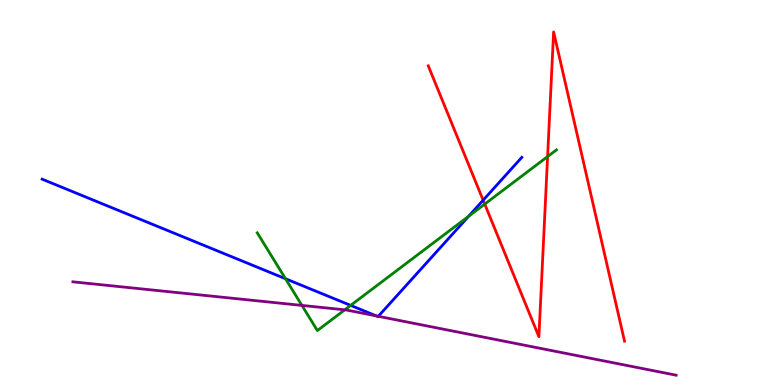[{'lines': ['blue', 'red'], 'intersections': [{'x': 6.23, 'y': 4.8}]}, {'lines': ['green', 'red'], 'intersections': [{'x': 6.25, 'y': 4.7}, {'x': 7.07, 'y': 5.93}]}, {'lines': ['purple', 'red'], 'intersections': []}, {'lines': ['blue', 'green'], 'intersections': [{'x': 3.68, 'y': 2.76}, {'x': 4.52, 'y': 2.07}, {'x': 6.05, 'y': 4.38}]}, {'lines': ['blue', 'purple'], 'intersections': [{'x': 4.86, 'y': 1.79}, {'x': 4.88, 'y': 1.78}]}, {'lines': ['green', 'purple'], 'intersections': [{'x': 3.9, 'y': 2.07}, {'x': 4.45, 'y': 1.95}]}]